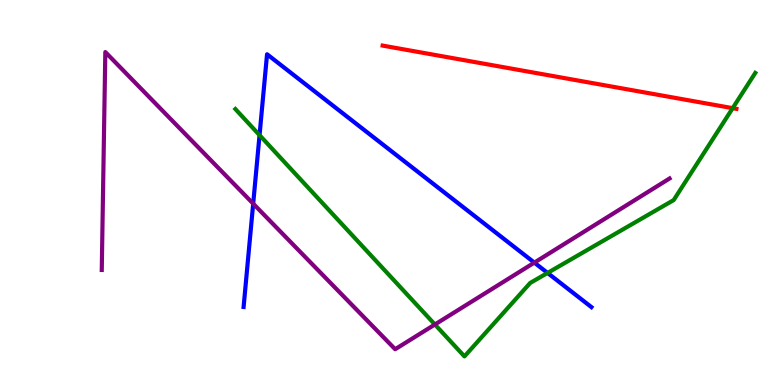[{'lines': ['blue', 'red'], 'intersections': []}, {'lines': ['green', 'red'], 'intersections': [{'x': 9.45, 'y': 7.19}]}, {'lines': ['purple', 'red'], 'intersections': []}, {'lines': ['blue', 'green'], 'intersections': [{'x': 3.35, 'y': 6.49}, {'x': 7.07, 'y': 2.91}]}, {'lines': ['blue', 'purple'], 'intersections': [{'x': 3.27, 'y': 4.71}, {'x': 6.89, 'y': 3.18}]}, {'lines': ['green', 'purple'], 'intersections': [{'x': 5.61, 'y': 1.57}]}]